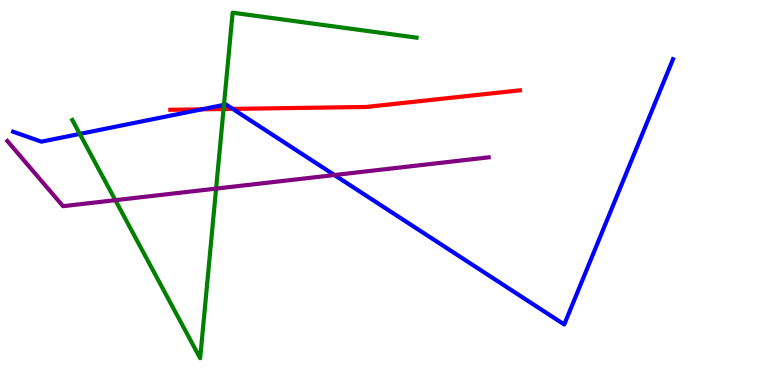[{'lines': ['blue', 'red'], 'intersections': [{'x': 2.6, 'y': 7.16}, {'x': 3.0, 'y': 7.17}]}, {'lines': ['green', 'red'], 'intersections': [{'x': 2.88, 'y': 7.17}]}, {'lines': ['purple', 'red'], 'intersections': []}, {'lines': ['blue', 'green'], 'intersections': [{'x': 1.03, 'y': 6.52}, {'x': 2.89, 'y': 7.28}]}, {'lines': ['blue', 'purple'], 'intersections': [{'x': 4.32, 'y': 5.45}]}, {'lines': ['green', 'purple'], 'intersections': [{'x': 1.49, 'y': 4.8}, {'x': 2.79, 'y': 5.1}]}]